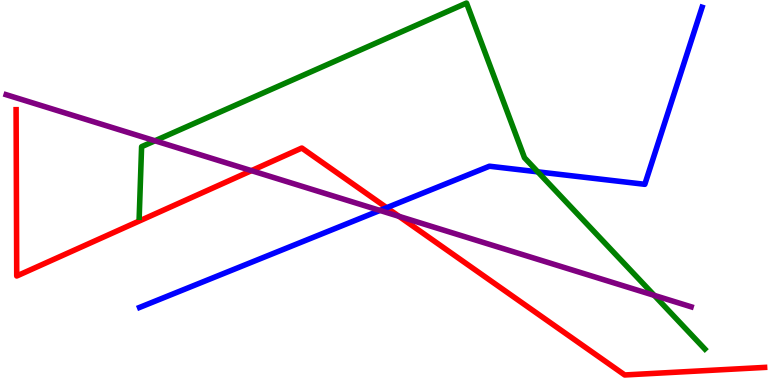[{'lines': ['blue', 'red'], 'intersections': [{'x': 4.99, 'y': 4.61}]}, {'lines': ['green', 'red'], 'intersections': []}, {'lines': ['purple', 'red'], 'intersections': [{'x': 3.24, 'y': 5.57}, {'x': 5.15, 'y': 4.38}]}, {'lines': ['blue', 'green'], 'intersections': [{'x': 6.94, 'y': 5.54}]}, {'lines': ['blue', 'purple'], 'intersections': [{'x': 4.9, 'y': 4.53}]}, {'lines': ['green', 'purple'], 'intersections': [{'x': 2.0, 'y': 6.34}, {'x': 8.44, 'y': 2.33}]}]